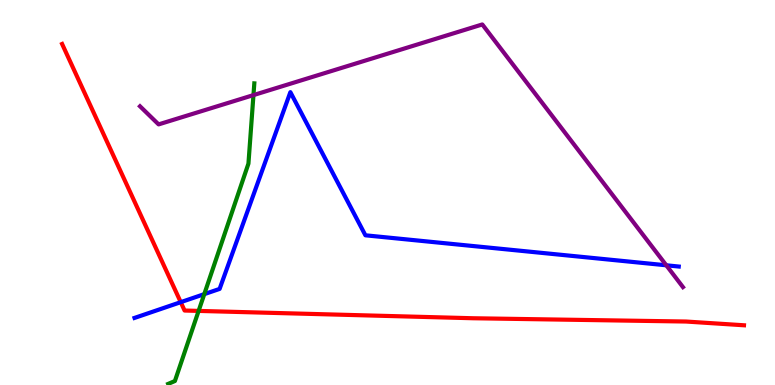[{'lines': ['blue', 'red'], 'intersections': [{'x': 2.33, 'y': 2.15}]}, {'lines': ['green', 'red'], 'intersections': [{'x': 2.56, 'y': 1.92}]}, {'lines': ['purple', 'red'], 'intersections': []}, {'lines': ['blue', 'green'], 'intersections': [{'x': 2.64, 'y': 2.36}]}, {'lines': ['blue', 'purple'], 'intersections': [{'x': 8.6, 'y': 3.11}]}, {'lines': ['green', 'purple'], 'intersections': [{'x': 3.27, 'y': 7.53}]}]